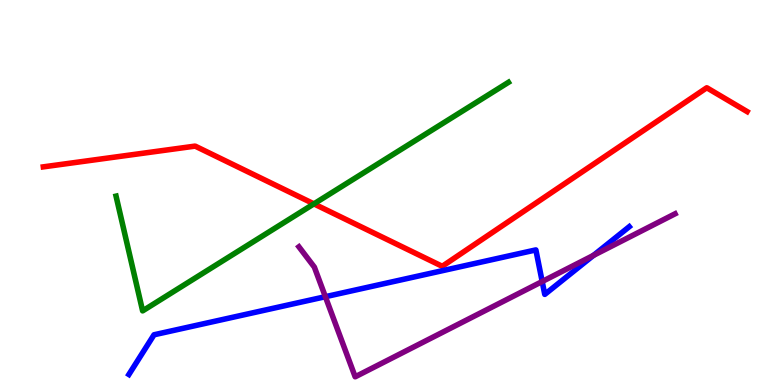[{'lines': ['blue', 'red'], 'intersections': []}, {'lines': ['green', 'red'], 'intersections': [{'x': 4.05, 'y': 4.7}]}, {'lines': ['purple', 'red'], 'intersections': []}, {'lines': ['blue', 'green'], 'intersections': []}, {'lines': ['blue', 'purple'], 'intersections': [{'x': 4.2, 'y': 2.29}, {'x': 7.0, 'y': 2.69}, {'x': 7.66, 'y': 3.37}]}, {'lines': ['green', 'purple'], 'intersections': []}]